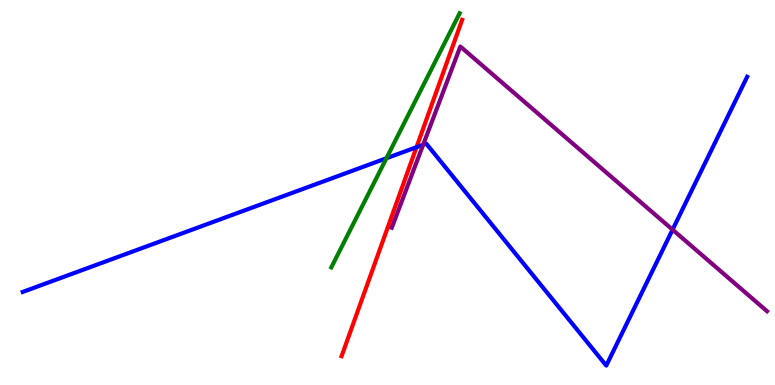[{'lines': ['blue', 'red'], 'intersections': [{'x': 5.37, 'y': 6.18}]}, {'lines': ['green', 'red'], 'intersections': []}, {'lines': ['purple', 'red'], 'intersections': []}, {'lines': ['blue', 'green'], 'intersections': [{'x': 4.99, 'y': 5.89}]}, {'lines': ['blue', 'purple'], 'intersections': [{'x': 5.46, 'y': 6.24}, {'x': 8.68, 'y': 4.03}]}, {'lines': ['green', 'purple'], 'intersections': []}]